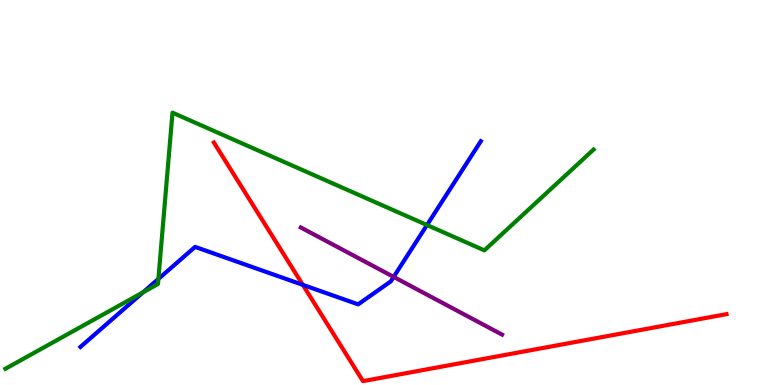[{'lines': ['blue', 'red'], 'intersections': [{'x': 3.91, 'y': 2.6}]}, {'lines': ['green', 'red'], 'intersections': []}, {'lines': ['purple', 'red'], 'intersections': []}, {'lines': ['blue', 'green'], 'intersections': [{'x': 1.85, 'y': 2.41}, {'x': 2.04, 'y': 2.75}, {'x': 5.51, 'y': 4.16}]}, {'lines': ['blue', 'purple'], 'intersections': [{'x': 5.08, 'y': 2.81}]}, {'lines': ['green', 'purple'], 'intersections': []}]